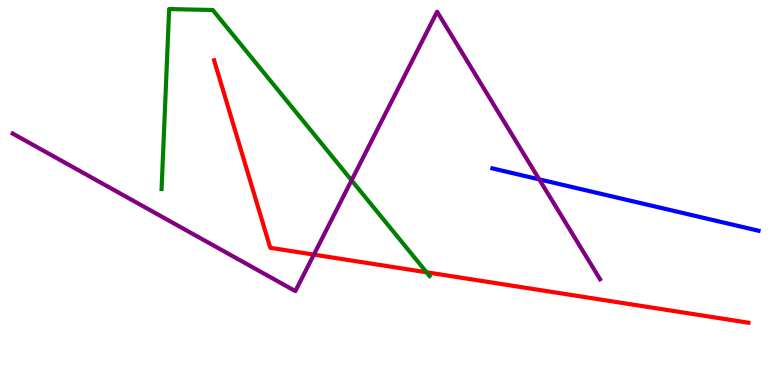[{'lines': ['blue', 'red'], 'intersections': []}, {'lines': ['green', 'red'], 'intersections': [{'x': 5.5, 'y': 2.93}]}, {'lines': ['purple', 'red'], 'intersections': [{'x': 4.05, 'y': 3.39}]}, {'lines': ['blue', 'green'], 'intersections': []}, {'lines': ['blue', 'purple'], 'intersections': [{'x': 6.96, 'y': 5.34}]}, {'lines': ['green', 'purple'], 'intersections': [{'x': 4.54, 'y': 5.32}]}]